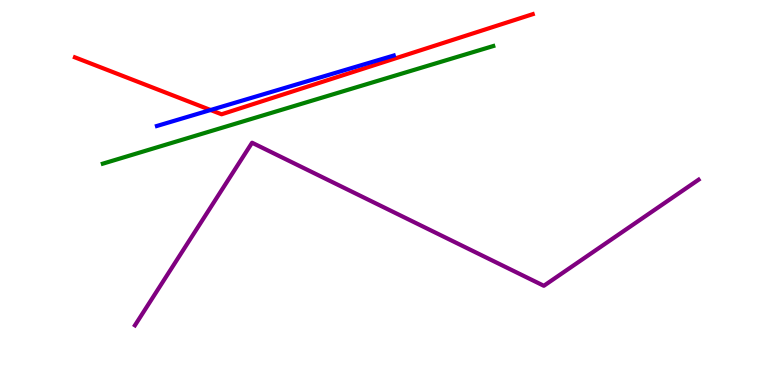[{'lines': ['blue', 'red'], 'intersections': [{'x': 2.72, 'y': 7.14}]}, {'lines': ['green', 'red'], 'intersections': []}, {'lines': ['purple', 'red'], 'intersections': []}, {'lines': ['blue', 'green'], 'intersections': []}, {'lines': ['blue', 'purple'], 'intersections': []}, {'lines': ['green', 'purple'], 'intersections': []}]